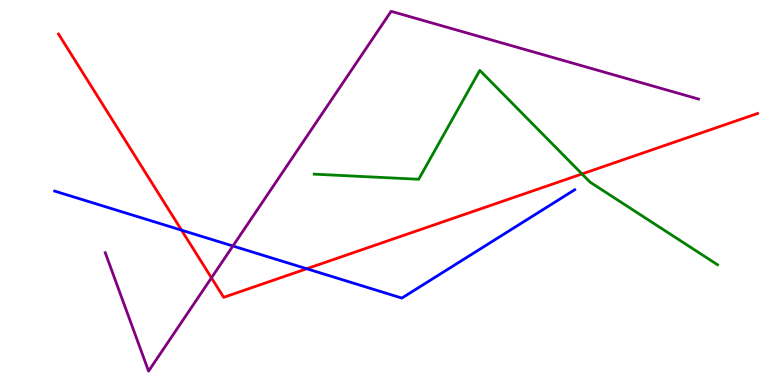[{'lines': ['blue', 'red'], 'intersections': [{'x': 2.34, 'y': 4.02}, {'x': 3.96, 'y': 3.02}]}, {'lines': ['green', 'red'], 'intersections': [{'x': 7.51, 'y': 5.48}]}, {'lines': ['purple', 'red'], 'intersections': [{'x': 2.73, 'y': 2.78}]}, {'lines': ['blue', 'green'], 'intersections': []}, {'lines': ['blue', 'purple'], 'intersections': [{'x': 3.01, 'y': 3.61}]}, {'lines': ['green', 'purple'], 'intersections': []}]